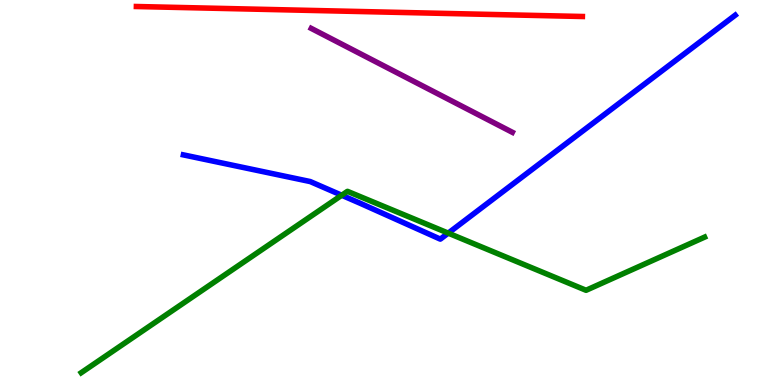[{'lines': ['blue', 'red'], 'intersections': []}, {'lines': ['green', 'red'], 'intersections': []}, {'lines': ['purple', 'red'], 'intersections': []}, {'lines': ['blue', 'green'], 'intersections': [{'x': 4.41, 'y': 4.93}, {'x': 5.78, 'y': 3.94}]}, {'lines': ['blue', 'purple'], 'intersections': []}, {'lines': ['green', 'purple'], 'intersections': []}]